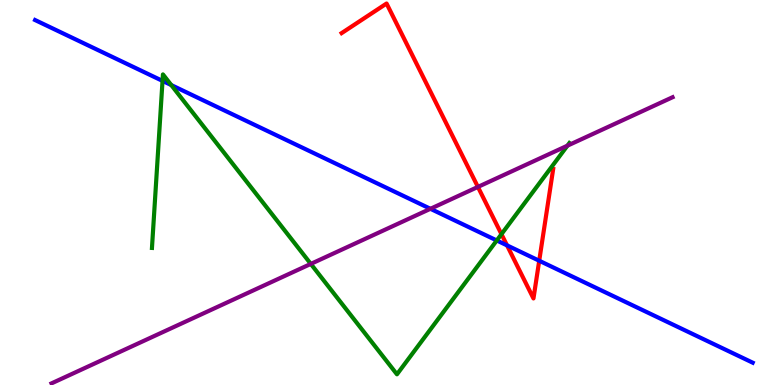[{'lines': ['blue', 'red'], 'intersections': [{'x': 6.54, 'y': 3.63}, {'x': 6.96, 'y': 3.23}]}, {'lines': ['green', 'red'], 'intersections': [{'x': 6.47, 'y': 3.92}]}, {'lines': ['purple', 'red'], 'intersections': [{'x': 6.17, 'y': 5.14}]}, {'lines': ['blue', 'green'], 'intersections': [{'x': 2.1, 'y': 7.9}, {'x': 2.21, 'y': 7.79}, {'x': 6.41, 'y': 3.75}]}, {'lines': ['blue', 'purple'], 'intersections': [{'x': 5.55, 'y': 4.58}]}, {'lines': ['green', 'purple'], 'intersections': [{'x': 4.01, 'y': 3.15}, {'x': 7.32, 'y': 6.22}]}]